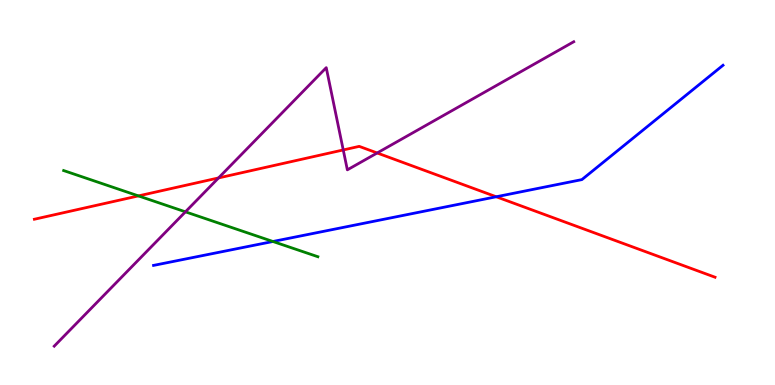[{'lines': ['blue', 'red'], 'intersections': [{'x': 6.4, 'y': 4.89}]}, {'lines': ['green', 'red'], 'intersections': [{'x': 1.79, 'y': 4.91}]}, {'lines': ['purple', 'red'], 'intersections': [{'x': 2.82, 'y': 5.38}, {'x': 4.43, 'y': 6.11}, {'x': 4.87, 'y': 6.03}]}, {'lines': ['blue', 'green'], 'intersections': [{'x': 3.52, 'y': 3.73}]}, {'lines': ['blue', 'purple'], 'intersections': []}, {'lines': ['green', 'purple'], 'intersections': [{'x': 2.39, 'y': 4.5}]}]